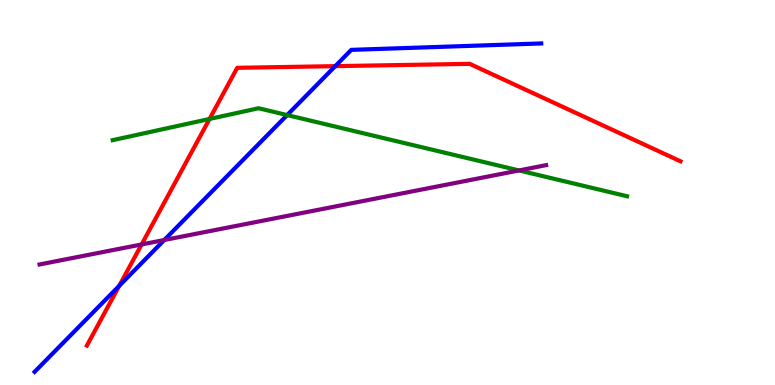[{'lines': ['blue', 'red'], 'intersections': [{'x': 1.54, 'y': 2.58}, {'x': 4.33, 'y': 8.28}]}, {'lines': ['green', 'red'], 'intersections': [{'x': 2.7, 'y': 6.91}]}, {'lines': ['purple', 'red'], 'intersections': [{'x': 1.83, 'y': 3.65}]}, {'lines': ['blue', 'green'], 'intersections': [{'x': 3.71, 'y': 7.01}]}, {'lines': ['blue', 'purple'], 'intersections': [{'x': 2.12, 'y': 3.77}]}, {'lines': ['green', 'purple'], 'intersections': [{'x': 6.7, 'y': 5.57}]}]